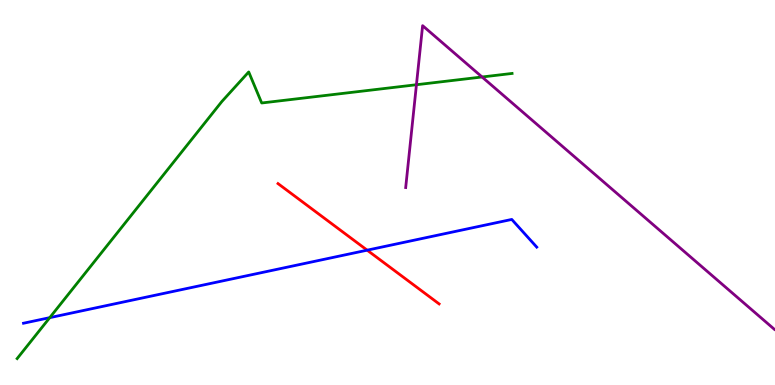[{'lines': ['blue', 'red'], 'intersections': [{'x': 4.74, 'y': 3.5}]}, {'lines': ['green', 'red'], 'intersections': []}, {'lines': ['purple', 'red'], 'intersections': []}, {'lines': ['blue', 'green'], 'intersections': [{'x': 0.642, 'y': 1.75}]}, {'lines': ['blue', 'purple'], 'intersections': []}, {'lines': ['green', 'purple'], 'intersections': [{'x': 5.37, 'y': 7.8}, {'x': 6.22, 'y': 8.0}]}]